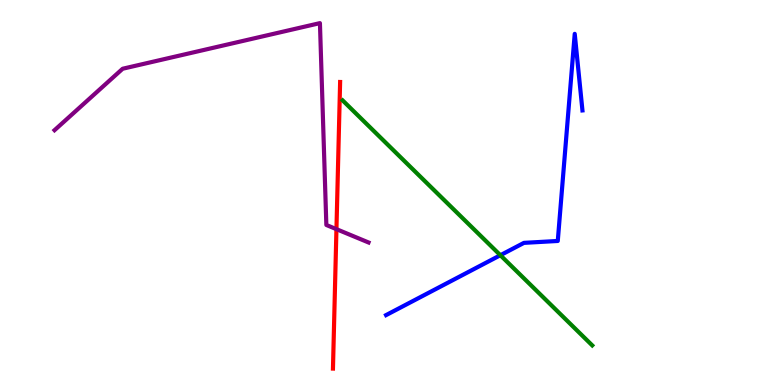[{'lines': ['blue', 'red'], 'intersections': []}, {'lines': ['green', 'red'], 'intersections': []}, {'lines': ['purple', 'red'], 'intersections': [{'x': 4.34, 'y': 4.05}]}, {'lines': ['blue', 'green'], 'intersections': [{'x': 6.46, 'y': 3.37}]}, {'lines': ['blue', 'purple'], 'intersections': []}, {'lines': ['green', 'purple'], 'intersections': []}]